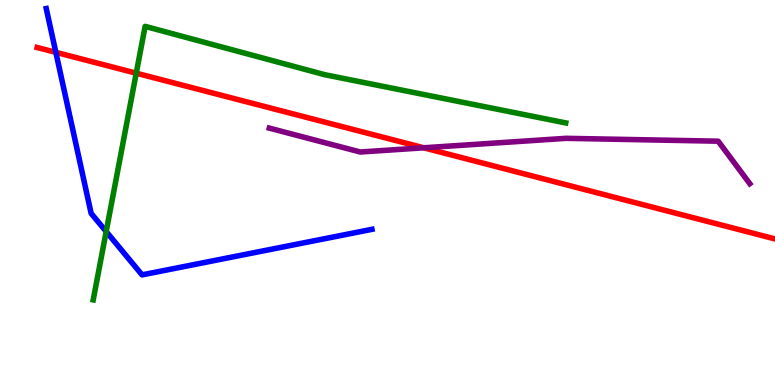[{'lines': ['blue', 'red'], 'intersections': [{'x': 0.72, 'y': 8.64}]}, {'lines': ['green', 'red'], 'intersections': [{'x': 1.76, 'y': 8.1}]}, {'lines': ['purple', 'red'], 'intersections': [{'x': 5.47, 'y': 6.16}]}, {'lines': ['blue', 'green'], 'intersections': [{'x': 1.37, 'y': 3.99}]}, {'lines': ['blue', 'purple'], 'intersections': []}, {'lines': ['green', 'purple'], 'intersections': []}]